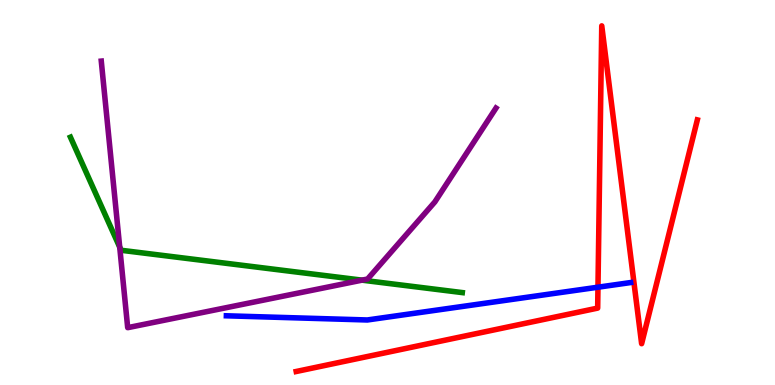[{'lines': ['blue', 'red'], 'intersections': [{'x': 7.72, 'y': 2.54}]}, {'lines': ['green', 'red'], 'intersections': []}, {'lines': ['purple', 'red'], 'intersections': []}, {'lines': ['blue', 'green'], 'intersections': []}, {'lines': ['blue', 'purple'], 'intersections': []}, {'lines': ['green', 'purple'], 'intersections': [{'x': 1.54, 'y': 3.58}, {'x': 4.67, 'y': 2.72}]}]